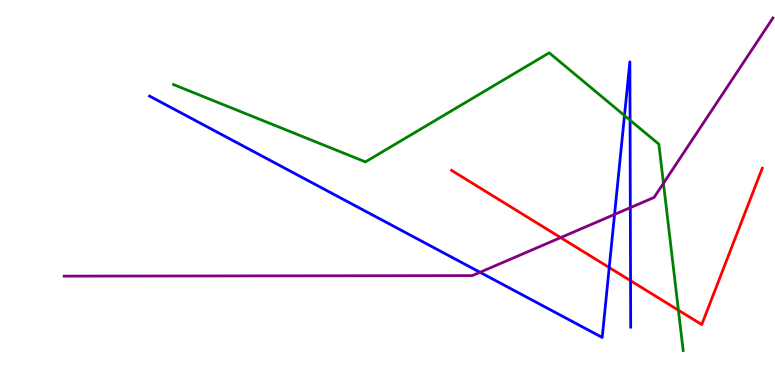[{'lines': ['blue', 'red'], 'intersections': [{'x': 7.86, 'y': 3.05}, {'x': 8.14, 'y': 2.71}]}, {'lines': ['green', 'red'], 'intersections': [{'x': 8.75, 'y': 1.94}]}, {'lines': ['purple', 'red'], 'intersections': [{'x': 7.23, 'y': 3.83}]}, {'lines': ['blue', 'green'], 'intersections': [{'x': 8.06, 'y': 7.0}, {'x': 8.13, 'y': 6.88}]}, {'lines': ['blue', 'purple'], 'intersections': [{'x': 6.19, 'y': 2.93}, {'x': 7.93, 'y': 4.43}, {'x': 8.13, 'y': 4.61}]}, {'lines': ['green', 'purple'], 'intersections': [{'x': 8.56, 'y': 5.24}]}]